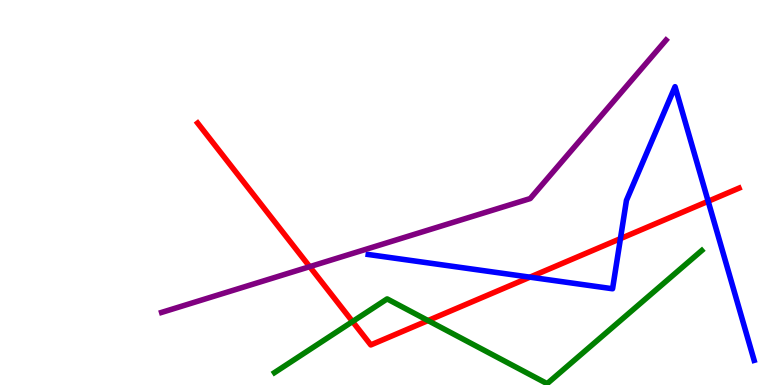[{'lines': ['blue', 'red'], 'intersections': [{'x': 6.84, 'y': 2.8}, {'x': 8.01, 'y': 3.8}, {'x': 9.14, 'y': 4.77}]}, {'lines': ['green', 'red'], 'intersections': [{'x': 4.55, 'y': 1.65}, {'x': 5.52, 'y': 1.67}]}, {'lines': ['purple', 'red'], 'intersections': [{'x': 4.0, 'y': 3.07}]}, {'lines': ['blue', 'green'], 'intersections': []}, {'lines': ['blue', 'purple'], 'intersections': []}, {'lines': ['green', 'purple'], 'intersections': []}]